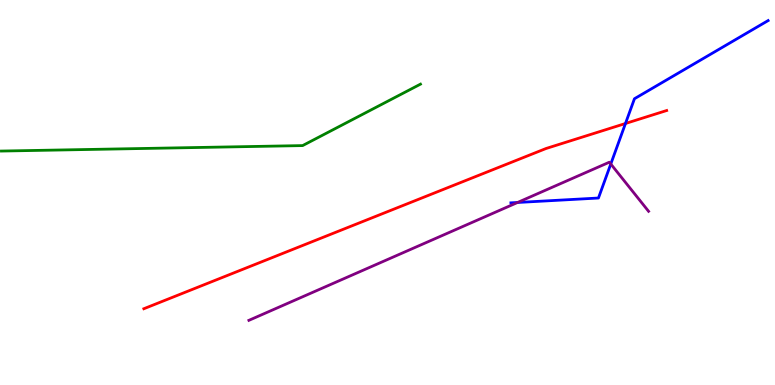[{'lines': ['blue', 'red'], 'intersections': [{'x': 8.07, 'y': 6.79}]}, {'lines': ['green', 'red'], 'intersections': []}, {'lines': ['purple', 'red'], 'intersections': []}, {'lines': ['blue', 'green'], 'intersections': []}, {'lines': ['blue', 'purple'], 'intersections': [{'x': 6.68, 'y': 4.74}, {'x': 7.88, 'y': 5.74}]}, {'lines': ['green', 'purple'], 'intersections': []}]